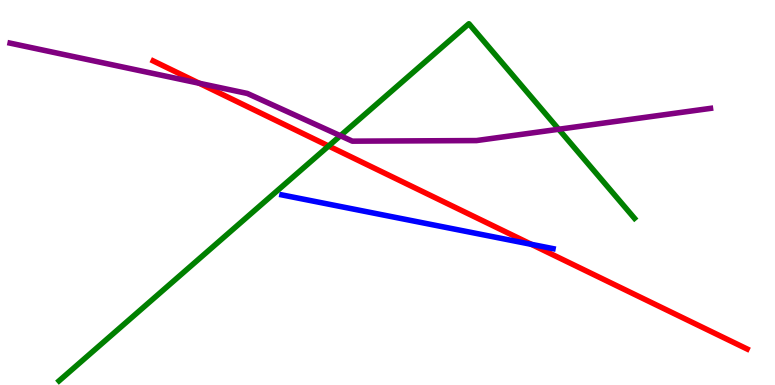[{'lines': ['blue', 'red'], 'intersections': [{'x': 6.86, 'y': 3.65}]}, {'lines': ['green', 'red'], 'intersections': [{'x': 4.24, 'y': 6.21}]}, {'lines': ['purple', 'red'], 'intersections': [{'x': 2.57, 'y': 7.84}]}, {'lines': ['blue', 'green'], 'intersections': []}, {'lines': ['blue', 'purple'], 'intersections': []}, {'lines': ['green', 'purple'], 'intersections': [{'x': 4.39, 'y': 6.47}, {'x': 7.21, 'y': 6.64}]}]